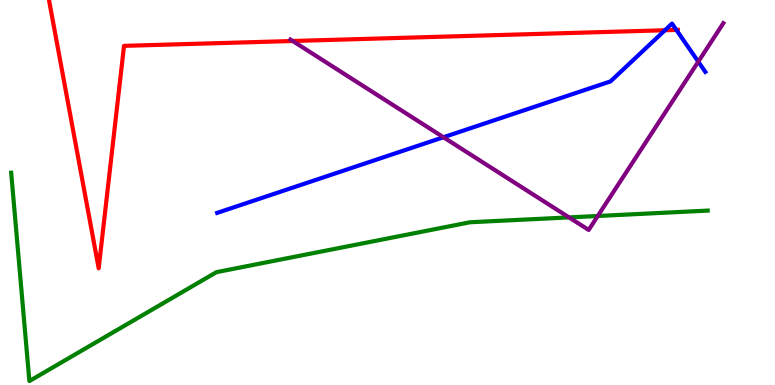[{'lines': ['blue', 'red'], 'intersections': [{'x': 8.58, 'y': 9.21}, {'x': 8.73, 'y': 9.22}]}, {'lines': ['green', 'red'], 'intersections': []}, {'lines': ['purple', 'red'], 'intersections': [{'x': 3.78, 'y': 8.94}]}, {'lines': ['blue', 'green'], 'intersections': []}, {'lines': ['blue', 'purple'], 'intersections': [{'x': 5.72, 'y': 6.44}, {'x': 9.01, 'y': 8.4}]}, {'lines': ['green', 'purple'], 'intersections': [{'x': 7.34, 'y': 4.35}, {'x': 7.71, 'y': 4.39}]}]